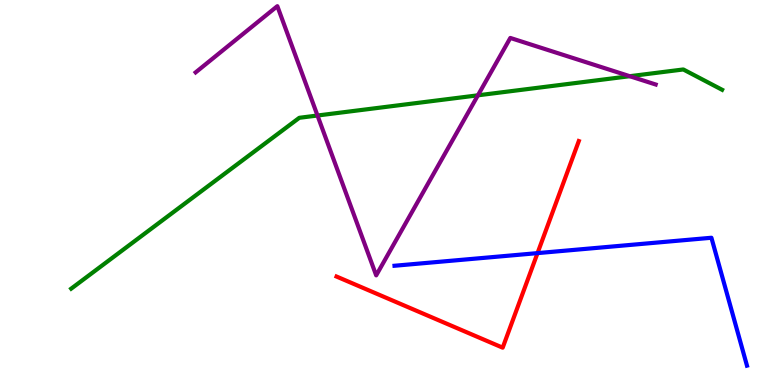[{'lines': ['blue', 'red'], 'intersections': [{'x': 6.94, 'y': 3.43}]}, {'lines': ['green', 'red'], 'intersections': []}, {'lines': ['purple', 'red'], 'intersections': []}, {'lines': ['blue', 'green'], 'intersections': []}, {'lines': ['blue', 'purple'], 'intersections': []}, {'lines': ['green', 'purple'], 'intersections': [{'x': 4.1, 'y': 7.0}, {'x': 6.17, 'y': 7.52}, {'x': 8.13, 'y': 8.02}]}]